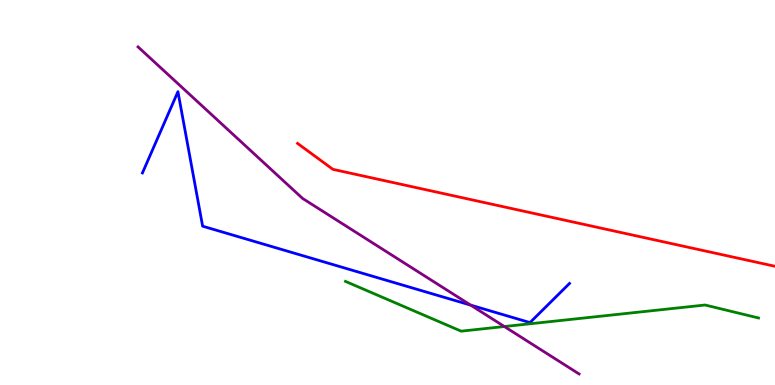[{'lines': ['blue', 'red'], 'intersections': []}, {'lines': ['green', 'red'], 'intersections': []}, {'lines': ['purple', 'red'], 'intersections': []}, {'lines': ['blue', 'green'], 'intersections': []}, {'lines': ['blue', 'purple'], 'intersections': [{'x': 6.07, 'y': 2.08}]}, {'lines': ['green', 'purple'], 'intersections': [{'x': 6.51, 'y': 1.52}]}]